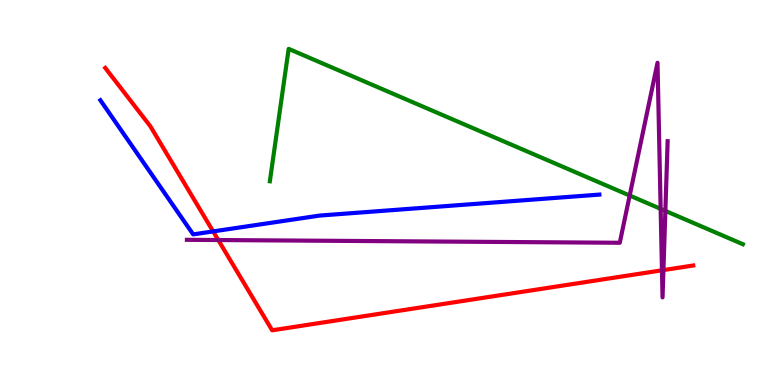[{'lines': ['blue', 'red'], 'intersections': [{'x': 2.75, 'y': 3.99}]}, {'lines': ['green', 'red'], 'intersections': []}, {'lines': ['purple', 'red'], 'intersections': [{'x': 2.82, 'y': 3.77}, {'x': 8.54, 'y': 2.98}, {'x': 8.56, 'y': 2.98}]}, {'lines': ['blue', 'green'], 'intersections': []}, {'lines': ['blue', 'purple'], 'intersections': []}, {'lines': ['green', 'purple'], 'intersections': [{'x': 8.12, 'y': 4.92}, {'x': 8.52, 'y': 4.58}, {'x': 8.59, 'y': 4.52}]}]